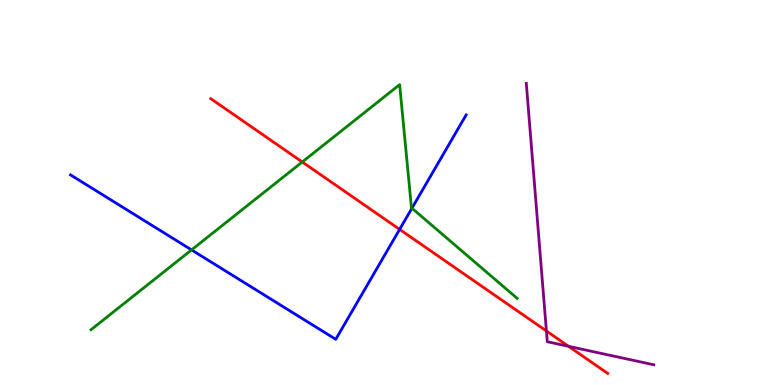[{'lines': ['blue', 'red'], 'intersections': [{'x': 5.16, 'y': 4.04}]}, {'lines': ['green', 'red'], 'intersections': [{'x': 3.9, 'y': 5.79}]}, {'lines': ['purple', 'red'], 'intersections': [{'x': 7.05, 'y': 1.4}, {'x': 7.34, 'y': 1.0}]}, {'lines': ['blue', 'green'], 'intersections': [{'x': 2.47, 'y': 3.51}, {'x': 5.32, 'y': 4.59}]}, {'lines': ['blue', 'purple'], 'intersections': []}, {'lines': ['green', 'purple'], 'intersections': []}]